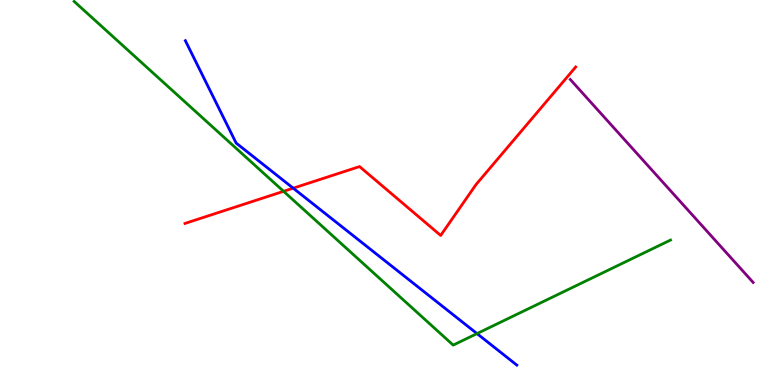[{'lines': ['blue', 'red'], 'intersections': [{'x': 3.78, 'y': 5.11}]}, {'lines': ['green', 'red'], 'intersections': [{'x': 3.66, 'y': 5.03}]}, {'lines': ['purple', 'red'], 'intersections': []}, {'lines': ['blue', 'green'], 'intersections': [{'x': 6.15, 'y': 1.34}]}, {'lines': ['blue', 'purple'], 'intersections': []}, {'lines': ['green', 'purple'], 'intersections': []}]